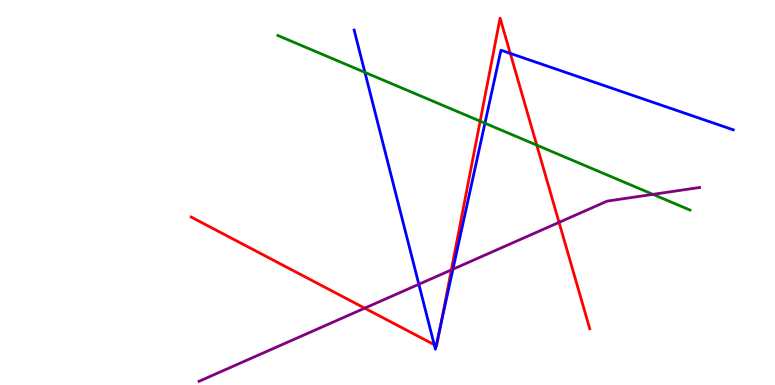[{'lines': ['blue', 'red'], 'intersections': [{'x': 5.6, 'y': 1.05}, {'x': 5.63, 'y': 1.02}, {'x': 5.69, 'y': 1.55}, {'x': 6.58, 'y': 8.61}]}, {'lines': ['green', 'red'], 'intersections': [{'x': 6.2, 'y': 6.85}, {'x': 6.93, 'y': 6.23}]}, {'lines': ['purple', 'red'], 'intersections': [{'x': 4.71, 'y': 2.0}, {'x': 5.82, 'y': 2.99}, {'x': 7.21, 'y': 4.22}]}, {'lines': ['blue', 'green'], 'intersections': [{'x': 4.71, 'y': 8.12}, {'x': 6.26, 'y': 6.8}]}, {'lines': ['blue', 'purple'], 'intersections': [{'x': 5.4, 'y': 2.62}, {'x': 5.84, 'y': 3.01}]}, {'lines': ['green', 'purple'], 'intersections': [{'x': 8.43, 'y': 4.95}]}]